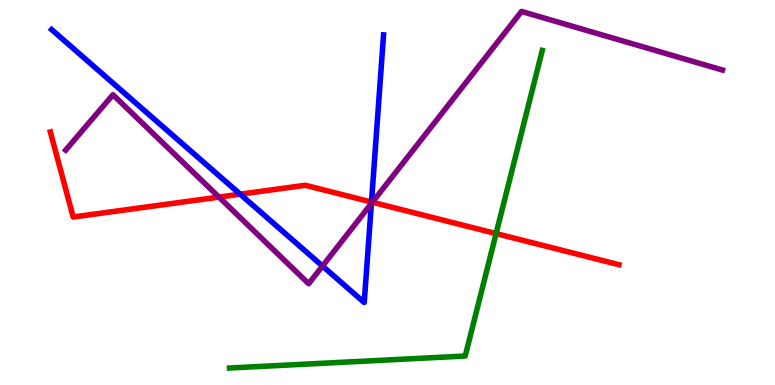[{'lines': ['blue', 'red'], 'intersections': [{'x': 3.1, 'y': 4.96}, {'x': 4.79, 'y': 4.75}]}, {'lines': ['green', 'red'], 'intersections': [{'x': 6.4, 'y': 3.93}]}, {'lines': ['purple', 'red'], 'intersections': [{'x': 2.83, 'y': 4.88}, {'x': 4.8, 'y': 4.75}]}, {'lines': ['blue', 'green'], 'intersections': []}, {'lines': ['blue', 'purple'], 'intersections': [{'x': 4.16, 'y': 3.09}, {'x': 4.79, 'y': 4.71}]}, {'lines': ['green', 'purple'], 'intersections': []}]